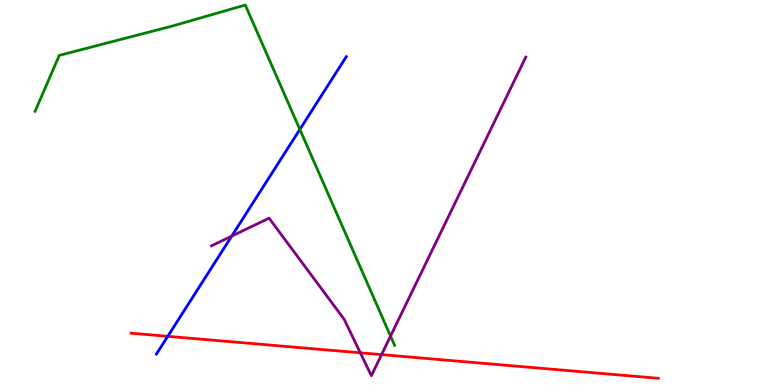[{'lines': ['blue', 'red'], 'intersections': [{'x': 2.16, 'y': 1.26}]}, {'lines': ['green', 'red'], 'intersections': []}, {'lines': ['purple', 'red'], 'intersections': [{'x': 4.65, 'y': 0.836}, {'x': 4.92, 'y': 0.789}]}, {'lines': ['blue', 'green'], 'intersections': [{'x': 3.87, 'y': 6.64}]}, {'lines': ['blue', 'purple'], 'intersections': [{'x': 2.99, 'y': 3.87}]}, {'lines': ['green', 'purple'], 'intersections': [{'x': 5.04, 'y': 1.27}]}]